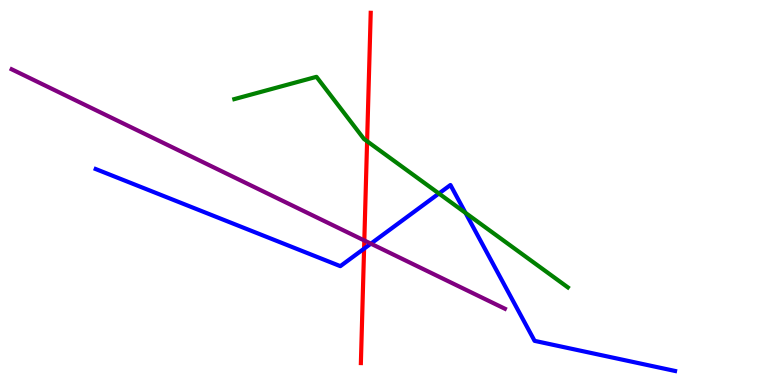[{'lines': ['blue', 'red'], 'intersections': [{'x': 4.7, 'y': 3.54}]}, {'lines': ['green', 'red'], 'intersections': [{'x': 4.74, 'y': 6.33}]}, {'lines': ['purple', 'red'], 'intersections': [{'x': 4.7, 'y': 3.75}]}, {'lines': ['blue', 'green'], 'intersections': [{'x': 5.66, 'y': 4.97}, {'x': 6.01, 'y': 4.47}]}, {'lines': ['blue', 'purple'], 'intersections': [{'x': 4.79, 'y': 3.67}]}, {'lines': ['green', 'purple'], 'intersections': []}]